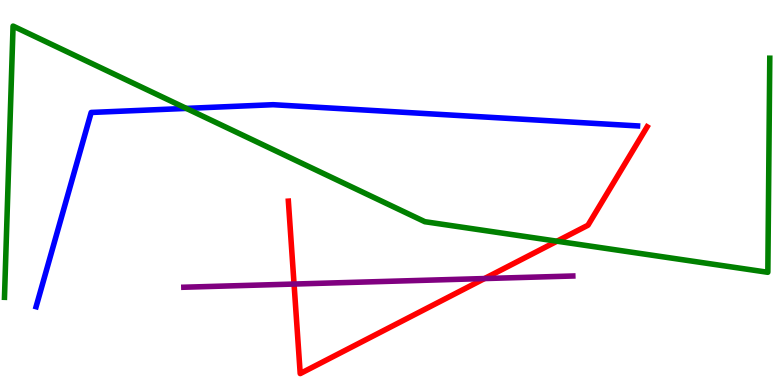[{'lines': ['blue', 'red'], 'intersections': []}, {'lines': ['green', 'red'], 'intersections': [{'x': 7.19, 'y': 3.74}]}, {'lines': ['purple', 'red'], 'intersections': [{'x': 3.79, 'y': 2.62}, {'x': 6.25, 'y': 2.76}]}, {'lines': ['blue', 'green'], 'intersections': [{'x': 2.4, 'y': 7.18}]}, {'lines': ['blue', 'purple'], 'intersections': []}, {'lines': ['green', 'purple'], 'intersections': []}]